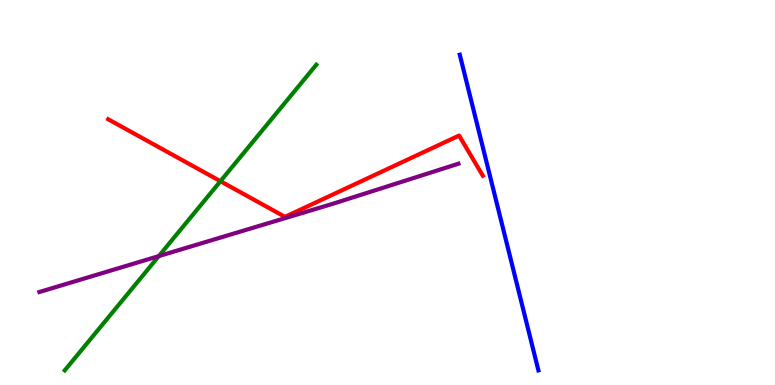[{'lines': ['blue', 'red'], 'intersections': []}, {'lines': ['green', 'red'], 'intersections': [{'x': 2.84, 'y': 5.29}]}, {'lines': ['purple', 'red'], 'intersections': []}, {'lines': ['blue', 'green'], 'intersections': []}, {'lines': ['blue', 'purple'], 'intersections': []}, {'lines': ['green', 'purple'], 'intersections': [{'x': 2.05, 'y': 3.35}]}]